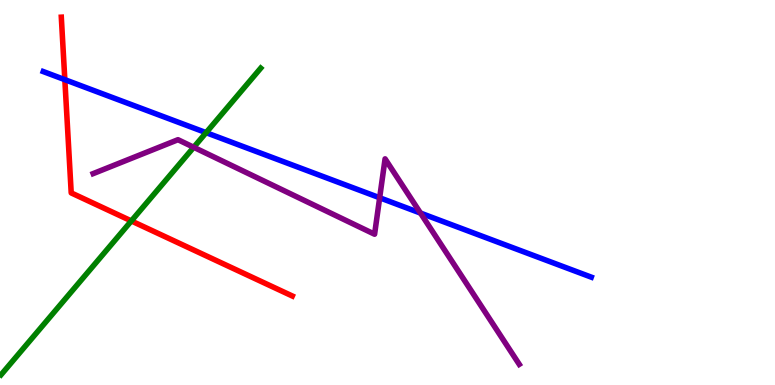[{'lines': ['blue', 'red'], 'intersections': [{'x': 0.836, 'y': 7.93}]}, {'lines': ['green', 'red'], 'intersections': [{'x': 1.69, 'y': 4.26}]}, {'lines': ['purple', 'red'], 'intersections': []}, {'lines': ['blue', 'green'], 'intersections': [{'x': 2.66, 'y': 6.55}]}, {'lines': ['blue', 'purple'], 'intersections': [{'x': 4.9, 'y': 4.86}, {'x': 5.43, 'y': 4.47}]}, {'lines': ['green', 'purple'], 'intersections': [{'x': 2.5, 'y': 6.17}]}]